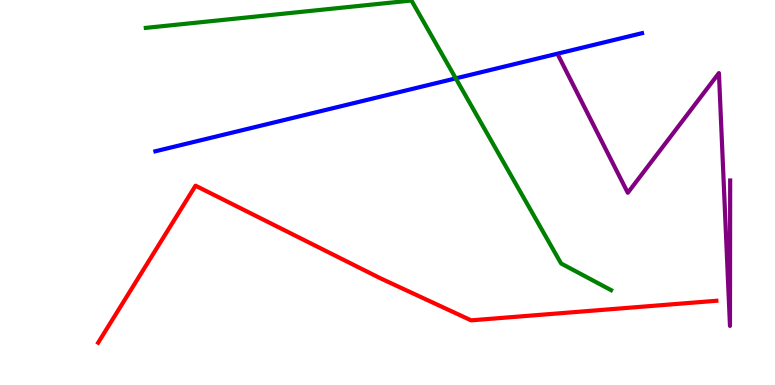[{'lines': ['blue', 'red'], 'intersections': []}, {'lines': ['green', 'red'], 'intersections': []}, {'lines': ['purple', 'red'], 'intersections': []}, {'lines': ['blue', 'green'], 'intersections': [{'x': 5.88, 'y': 7.96}]}, {'lines': ['blue', 'purple'], 'intersections': []}, {'lines': ['green', 'purple'], 'intersections': []}]